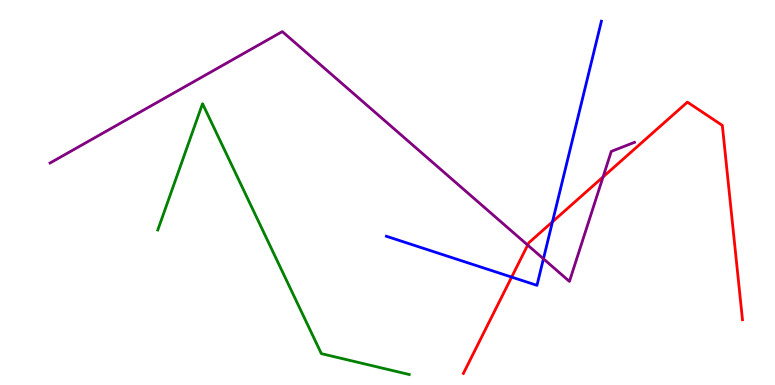[{'lines': ['blue', 'red'], 'intersections': [{'x': 6.6, 'y': 2.8}, {'x': 7.13, 'y': 4.24}]}, {'lines': ['green', 'red'], 'intersections': []}, {'lines': ['purple', 'red'], 'intersections': [{'x': 6.81, 'y': 3.63}, {'x': 7.78, 'y': 5.4}]}, {'lines': ['blue', 'green'], 'intersections': []}, {'lines': ['blue', 'purple'], 'intersections': [{'x': 7.01, 'y': 3.28}]}, {'lines': ['green', 'purple'], 'intersections': []}]